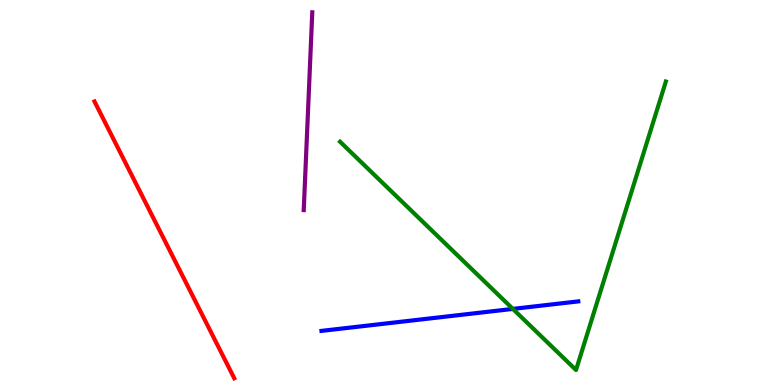[{'lines': ['blue', 'red'], 'intersections': []}, {'lines': ['green', 'red'], 'intersections': []}, {'lines': ['purple', 'red'], 'intersections': []}, {'lines': ['blue', 'green'], 'intersections': [{'x': 6.62, 'y': 1.98}]}, {'lines': ['blue', 'purple'], 'intersections': []}, {'lines': ['green', 'purple'], 'intersections': []}]